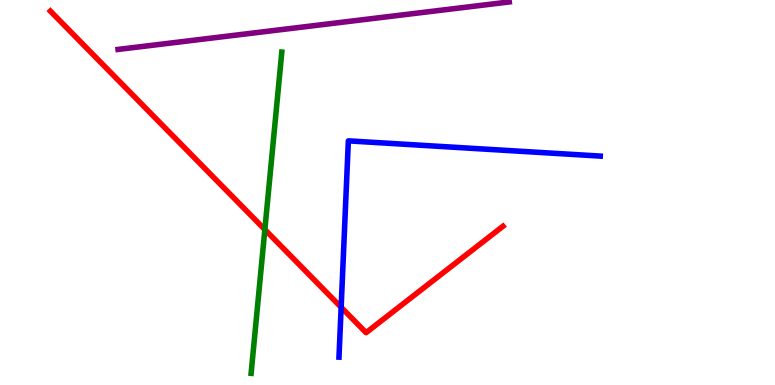[{'lines': ['blue', 'red'], 'intersections': [{'x': 4.4, 'y': 2.02}]}, {'lines': ['green', 'red'], 'intersections': [{'x': 3.42, 'y': 4.04}]}, {'lines': ['purple', 'red'], 'intersections': []}, {'lines': ['blue', 'green'], 'intersections': []}, {'lines': ['blue', 'purple'], 'intersections': []}, {'lines': ['green', 'purple'], 'intersections': []}]